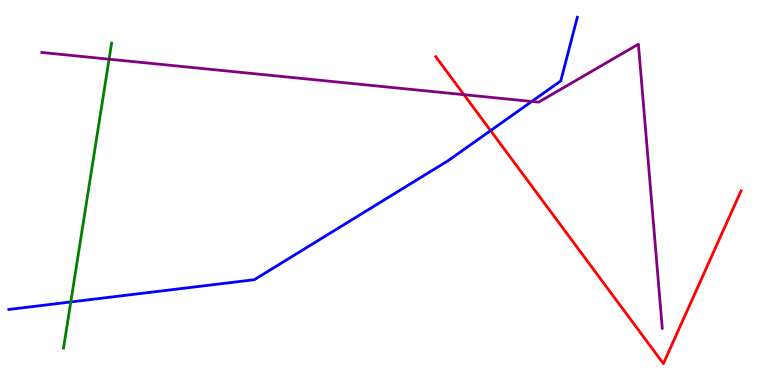[{'lines': ['blue', 'red'], 'intersections': [{'x': 6.33, 'y': 6.61}]}, {'lines': ['green', 'red'], 'intersections': []}, {'lines': ['purple', 'red'], 'intersections': [{'x': 5.99, 'y': 7.54}]}, {'lines': ['blue', 'green'], 'intersections': [{'x': 0.913, 'y': 2.16}]}, {'lines': ['blue', 'purple'], 'intersections': [{'x': 6.86, 'y': 7.36}]}, {'lines': ['green', 'purple'], 'intersections': [{'x': 1.41, 'y': 8.46}]}]